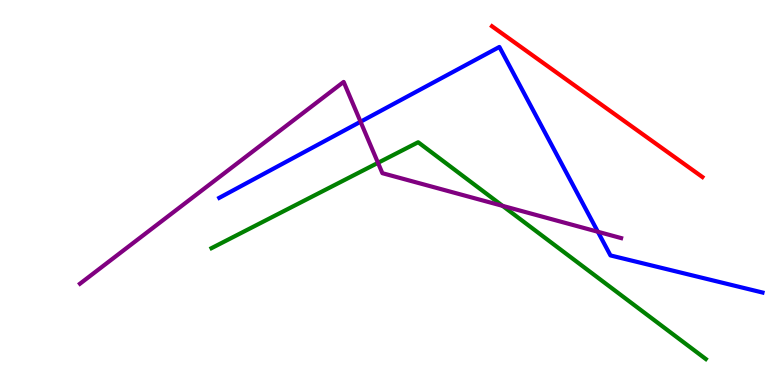[{'lines': ['blue', 'red'], 'intersections': []}, {'lines': ['green', 'red'], 'intersections': []}, {'lines': ['purple', 'red'], 'intersections': []}, {'lines': ['blue', 'green'], 'intersections': []}, {'lines': ['blue', 'purple'], 'intersections': [{'x': 4.65, 'y': 6.84}, {'x': 7.71, 'y': 3.98}]}, {'lines': ['green', 'purple'], 'intersections': [{'x': 4.88, 'y': 5.77}, {'x': 6.48, 'y': 4.65}]}]